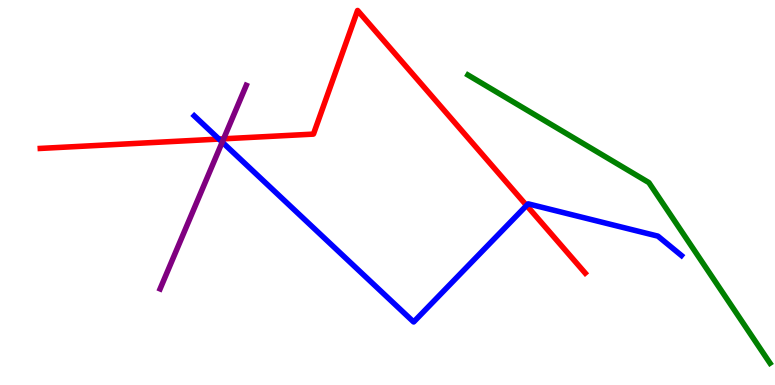[{'lines': ['blue', 'red'], 'intersections': [{'x': 2.83, 'y': 6.39}, {'x': 6.79, 'y': 4.66}]}, {'lines': ['green', 'red'], 'intersections': []}, {'lines': ['purple', 'red'], 'intersections': [{'x': 2.89, 'y': 6.39}]}, {'lines': ['blue', 'green'], 'intersections': []}, {'lines': ['blue', 'purple'], 'intersections': [{'x': 2.87, 'y': 6.31}]}, {'lines': ['green', 'purple'], 'intersections': []}]